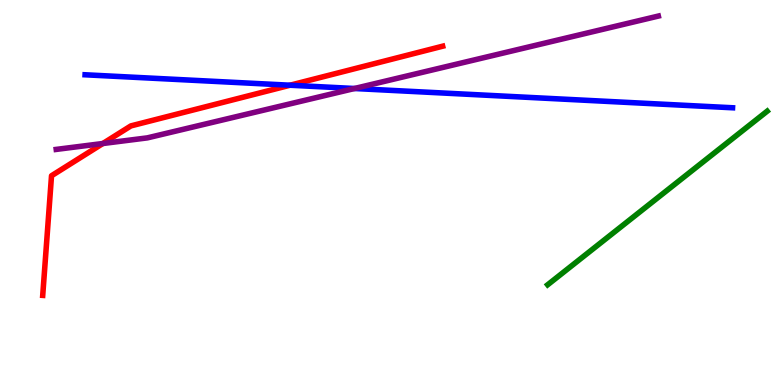[{'lines': ['blue', 'red'], 'intersections': [{'x': 3.74, 'y': 7.79}]}, {'lines': ['green', 'red'], 'intersections': []}, {'lines': ['purple', 'red'], 'intersections': [{'x': 1.33, 'y': 6.27}]}, {'lines': ['blue', 'green'], 'intersections': []}, {'lines': ['blue', 'purple'], 'intersections': [{'x': 4.57, 'y': 7.7}]}, {'lines': ['green', 'purple'], 'intersections': []}]